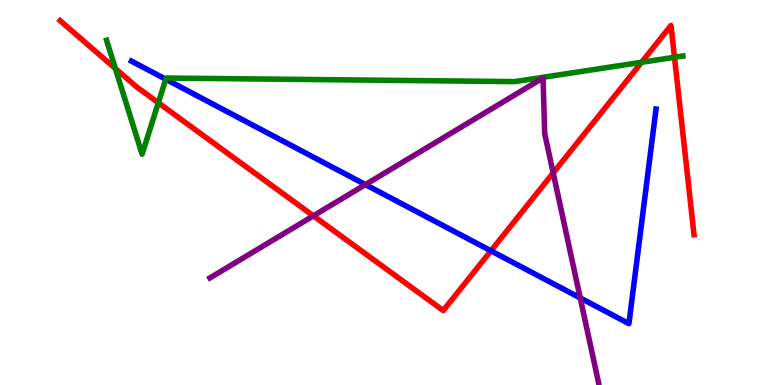[{'lines': ['blue', 'red'], 'intersections': [{'x': 6.33, 'y': 3.49}]}, {'lines': ['green', 'red'], 'intersections': [{'x': 1.49, 'y': 8.22}, {'x': 2.04, 'y': 7.33}, {'x': 8.28, 'y': 8.38}, {'x': 8.7, 'y': 8.51}]}, {'lines': ['purple', 'red'], 'intersections': [{'x': 4.04, 'y': 4.39}, {'x': 7.14, 'y': 5.51}]}, {'lines': ['blue', 'green'], 'intersections': [{'x': 2.14, 'y': 7.94}]}, {'lines': ['blue', 'purple'], 'intersections': [{'x': 4.72, 'y': 5.21}, {'x': 7.49, 'y': 2.26}]}, {'lines': ['green', 'purple'], 'intersections': []}]